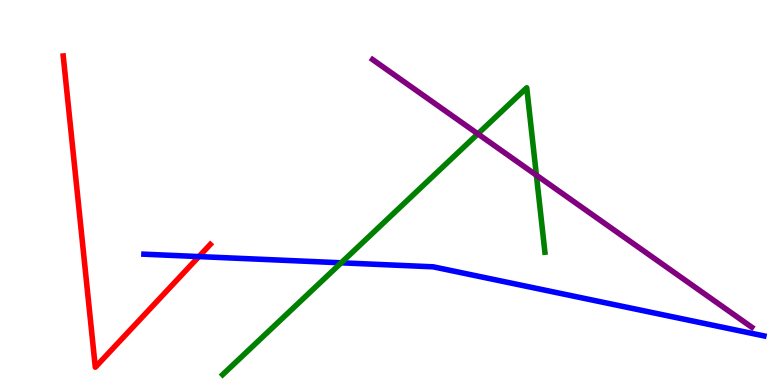[{'lines': ['blue', 'red'], 'intersections': [{'x': 2.57, 'y': 3.34}]}, {'lines': ['green', 'red'], 'intersections': []}, {'lines': ['purple', 'red'], 'intersections': []}, {'lines': ['blue', 'green'], 'intersections': [{'x': 4.4, 'y': 3.17}]}, {'lines': ['blue', 'purple'], 'intersections': []}, {'lines': ['green', 'purple'], 'intersections': [{'x': 6.17, 'y': 6.52}, {'x': 6.92, 'y': 5.45}]}]